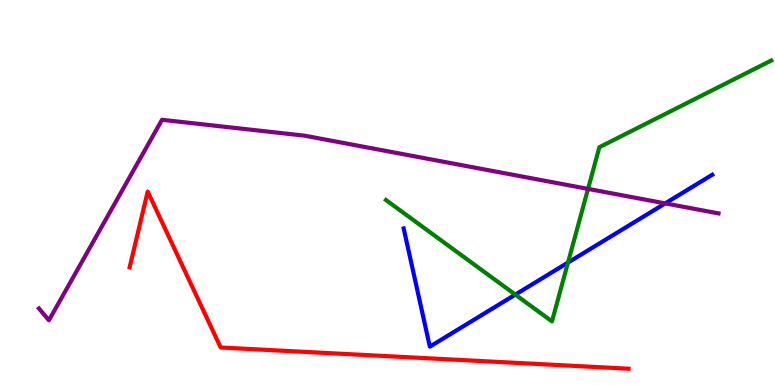[{'lines': ['blue', 'red'], 'intersections': []}, {'lines': ['green', 'red'], 'intersections': []}, {'lines': ['purple', 'red'], 'intersections': []}, {'lines': ['blue', 'green'], 'intersections': [{'x': 6.65, 'y': 2.35}, {'x': 7.33, 'y': 3.18}]}, {'lines': ['blue', 'purple'], 'intersections': [{'x': 8.58, 'y': 4.72}]}, {'lines': ['green', 'purple'], 'intersections': [{'x': 7.59, 'y': 5.09}]}]